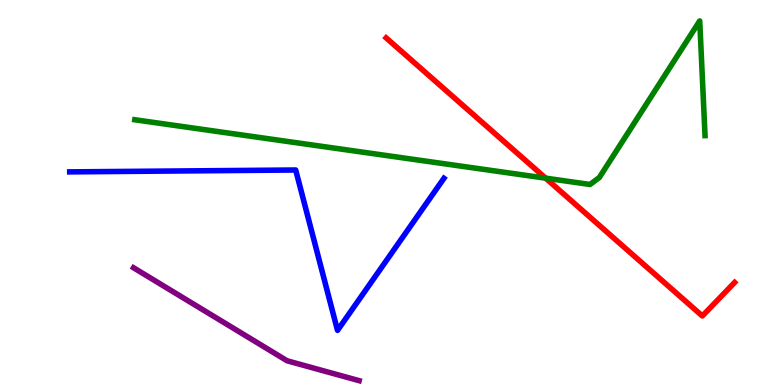[{'lines': ['blue', 'red'], 'intersections': []}, {'lines': ['green', 'red'], 'intersections': [{'x': 7.04, 'y': 5.37}]}, {'lines': ['purple', 'red'], 'intersections': []}, {'lines': ['blue', 'green'], 'intersections': []}, {'lines': ['blue', 'purple'], 'intersections': []}, {'lines': ['green', 'purple'], 'intersections': []}]